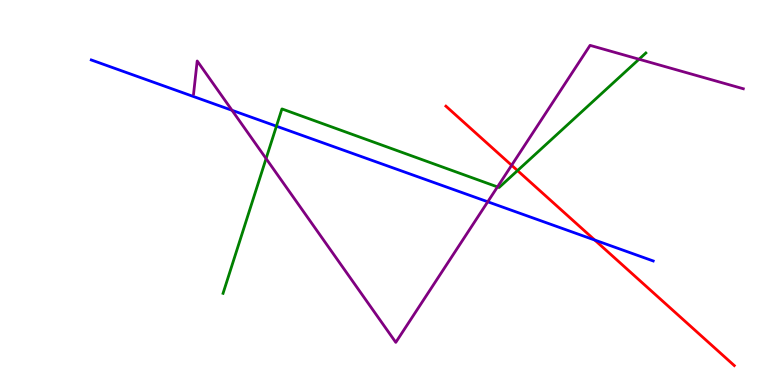[{'lines': ['blue', 'red'], 'intersections': [{'x': 7.67, 'y': 3.77}]}, {'lines': ['green', 'red'], 'intersections': [{'x': 6.68, 'y': 5.57}]}, {'lines': ['purple', 'red'], 'intersections': [{'x': 6.6, 'y': 5.71}]}, {'lines': ['blue', 'green'], 'intersections': [{'x': 3.57, 'y': 6.72}]}, {'lines': ['blue', 'purple'], 'intersections': [{'x': 2.99, 'y': 7.14}, {'x': 6.29, 'y': 4.76}]}, {'lines': ['green', 'purple'], 'intersections': [{'x': 3.43, 'y': 5.88}, {'x': 6.42, 'y': 5.15}, {'x': 8.25, 'y': 8.46}]}]